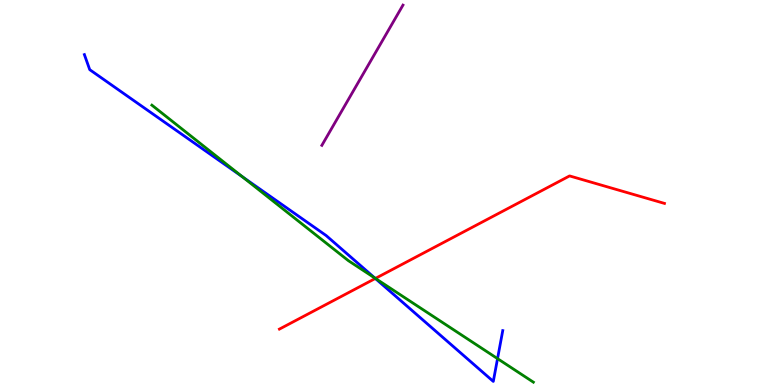[{'lines': ['blue', 'red'], 'intersections': [{'x': 4.84, 'y': 2.77}]}, {'lines': ['green', 'red'], 'intersections': [{'x': 4.84, 'y': 2.77}]}, {'lines': ['purple', 'red'], 'intersections': []}, {'lines': ['blue', 'green'], 'intersections': [{'x': 3.13, 'y': 5.41}, {'x': 4.84, 'y': 2.78}, {'x': 6.42, 'y': 0.685}]}, {'lines': ['blue', 'purple'], 'intersections': []}, {'lines': ['green', 'purple'], 'intersections': []}]